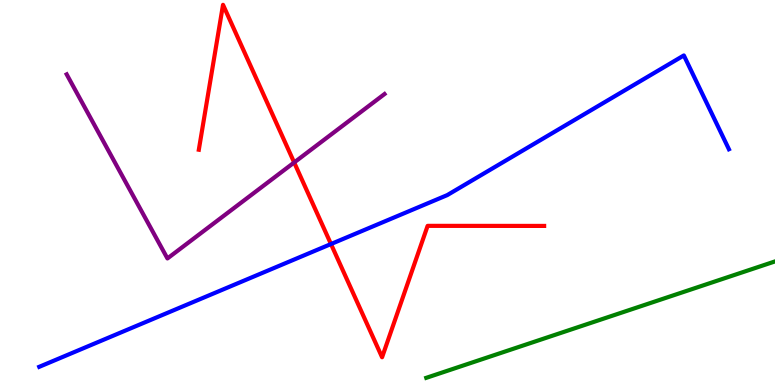[{'lines': ['blue', 'red'], 'intersections': [{'x': 4.27, 'y': 3.66}]}, {'lines': ['green', 'red'], 'intersections': []}, {'lines': ['purple', 'red'], 'intersections': [{'x': 3.8, 'y': 5.78}]}, {'lines': ['blue', 'green'], 'intersections': []}, {'lines': ['blue', 'purple'], 'intersections': []}, {'lines': ['green', 'purple'], 'intersections': []}]